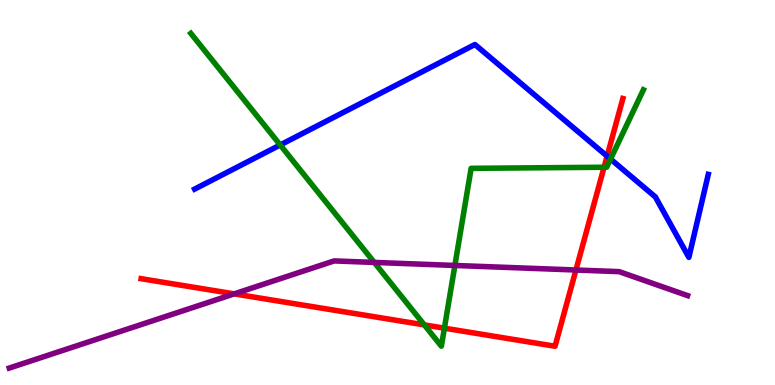[{'lines': ['blue', 'red'], 'intersections': [{'x': 7.83, 'y': 5.94}]}, {'lines': ['green', 'red'], 'intersections': [{'x': 5.48, 'y': 1.56}, {'x': 5.73, 'y': 1.48}, {'x': 7.79, 'y': 5.66}]}, {'lines': ['purple', 'red'], 'intersections': [{'x': 3.02, 'y': 2.37}, {'x': 7.43, 'y': 2.99}]}, {'lines': ['blue', 'green'], 'intersections': [{'x': 3.62, 'y': 6.23}, {'x': 7.88, 'y': 5.87}]}, {'lines': ['blue', 'purple'], 'intersections': []}, {'lines': ['green', 'purple'], 'intersections': [{'x': 4.83, 'y': 3.18}, {'x': 5.87, 'y': 3.11}]}]